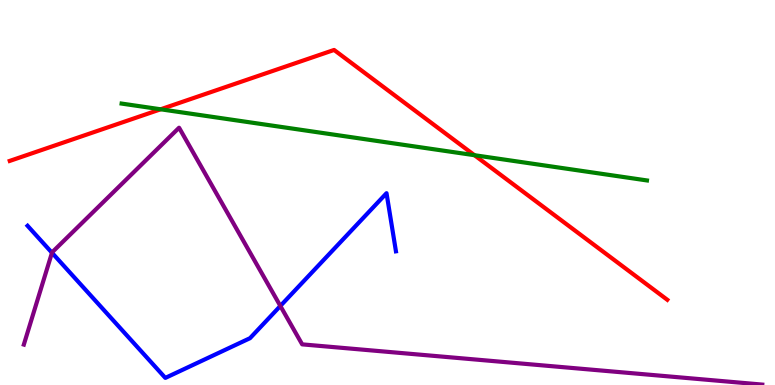[{'lines': ['blue', 'red'], 'intersections': []}, {'lines': ['green', 'red'], 'intersections': [{'x': 2.07, 'y': 7.16}, {'x': 6.12, 'y': 5.97}]}, {'lines': ['purple', 'red'], 'intersections': []}, {'lines': ['blue', 'green'], 'intersections': []}, {'lines': ['blue', 'purple'], 'intersections': [{'x': 0.671, 'y': 3.44}, {'x': 3.62, 'y': 2.05}]}, {'lines': ['green', 'purple'], 'intersections': []}]